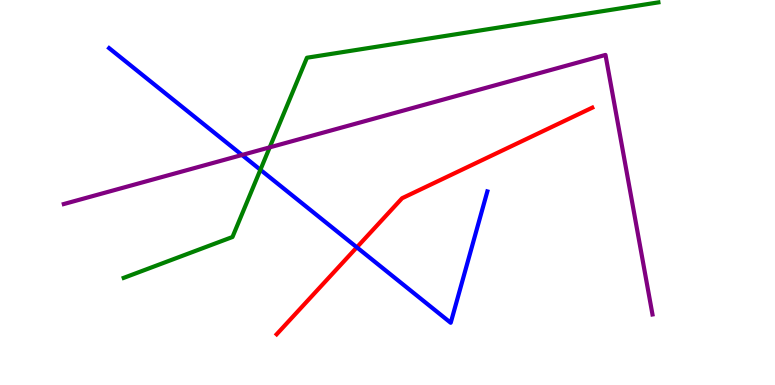[{'lines': ['blue', 'red'], 'intersections': [{'x': 4.6, 'y': 3.58}]}, {'lines': ['green', 'red'], 'intersections': []}, {'lines': ['purple', 'red'], 'intersections': []}, {'lines': ['blue', 'green'], 'intersections': [{'x': 3.36, 'y': 5.59}]}, {'lines': ['blue', 'purple'], 'intersections': [{'x': 3.12, 'y': 5.97}]}, {'lines': ['green', 'purple'], 'intersections': [{'x': 3.48, 'y': 6.17}]}]